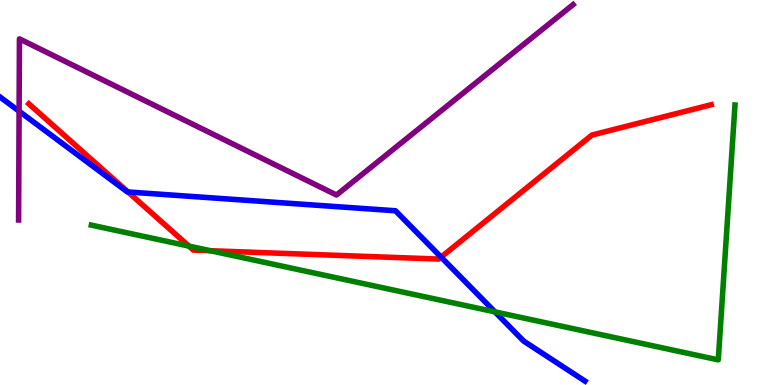[{'lines': ['blue', 'red'], 'intersections': [{'x': 1.65, 'y': 5.01}, {'x': 5.69, 'y': 3.32}]}, {'lines': ['green', 'red'], 'intersections': [{'x': 2.44, 'y': 3.61}, {'x': 2.72, 'y': 3.49}]}, {'lines': ['purple', 'red'], 'intersections': []}, {'lines': ['blue', 'green'], 'intersections': [{'x': 6.39, 'y': 1.9}]}, {'lines': ['blue', 'purple'], 'intersections': [{'x': 0.246, 'y': 7.11}]}, {'lines': ['green', 'purple'], 'intersections': []}]